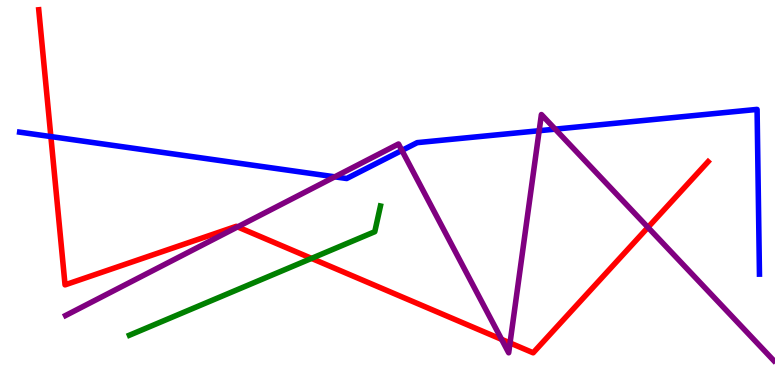[{'lines': ['blue', 'red'], 'intersections': [{'x': 0.656, 'y': 6.45}]}, {'lines': ['green', 'red'], 'intersections': [{'x': 4.02, 'y': 3.29}]}, {'lines': ['purple', 'red'], 'intersections': [{'x': 3.07, 'y': 4.11}, {'x': 6.47, 'y': 1.19}, {'x': 6.58, 'y': 1.09}, {'x': 8.36, 'y': 4.09}]}, {'lines': ['blue', 'green'], 'intersections': []}, {'lines': ['blue', 'purple'], 'intersections': [{'x': 4.32, 'y': 5.41}, {'x': 5.19, 'y': 6.09}, {'x': 6.96, 'y': 6.6}, {'x': 7.16, 'y': 6.65}]}, {'lines': ['green', 'purple'], 'intersections': []}]